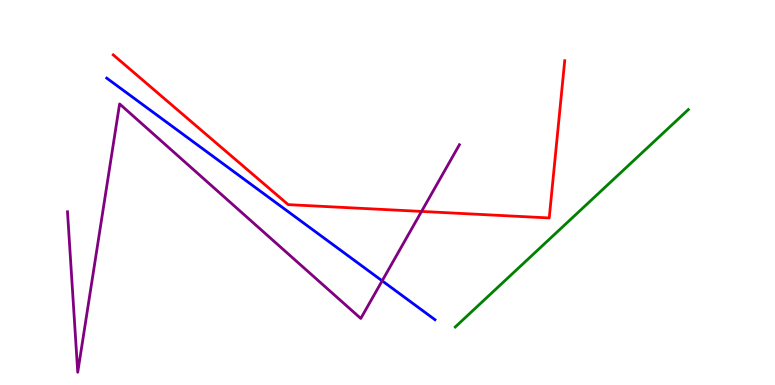[{'lines': ['blue', 'red'], 'intersections': []}, {'lines': ['green', 'red'], 'intersections': []}, {'lines': ['purple', 'red'], 'intersections': [{'x': 5.44, 'y': 4.51}]}, {'lines': ['blue', 'green'], 'intersections': []}, {'lines': ['blue', 'purple'], 'intersections': [{'x': 4.93, 'y': 2.71}]}, {'lines': ['green', 'purple'], 'intersections': []}]